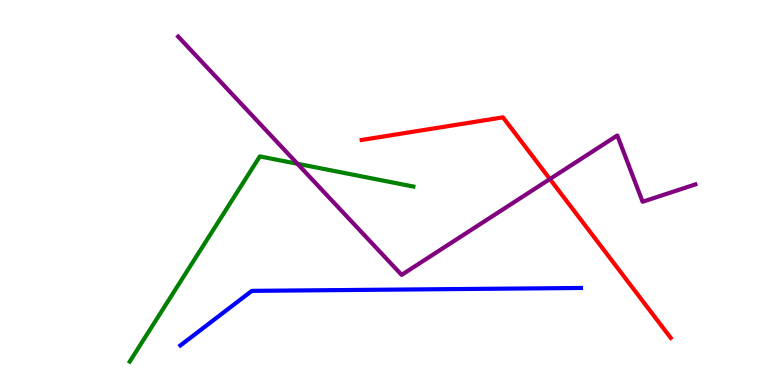[{'lines': ['blue', 'red'], 'intersections': []}, {'lines': ['green', 'red'], 'intersections': []}, {'lines': ['purple', 'red'], 'intersections': [{'x': 7.1, 'y': 5.35}]}, {'lines': ['blue', 'green'], 'intersections': []}, {'lines': ['blue', 'purple'], 'intersections': []}, {'lines': ['green', 'purple'], 'intersections': [{'x': 3.84, 'y': 5.75}]}]